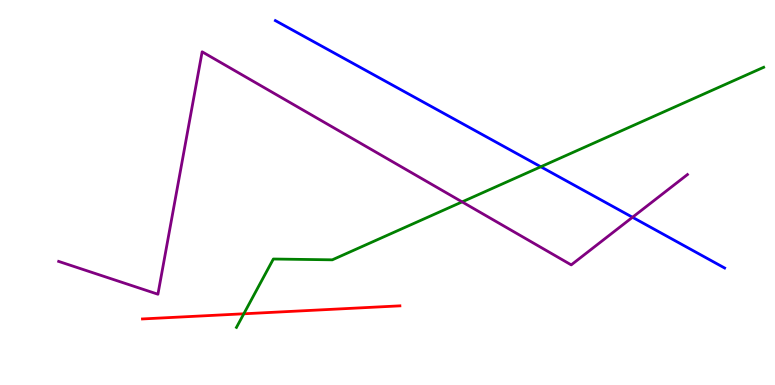[{'lines': ['blue', 'red'], 'intersections': []}, {'lines': ['green', 'red'], 'intersections': [{'x': 3.15, 'y': 1.85}]}, {'lines': ['purple', 'red'], 'intersections': []}, {'lines': ['blue', 'green'], 'intersections': [{'x': 6.98, 'y': 5.67}]}, {'lines': ['blue', 'purple'], 'intersections': [{'x': 8.16, 'y': 4.36}]}, {'lines': ['green', 'purple'], 'intersections': [{'x': 5.96, 'y': 4.76}]}]